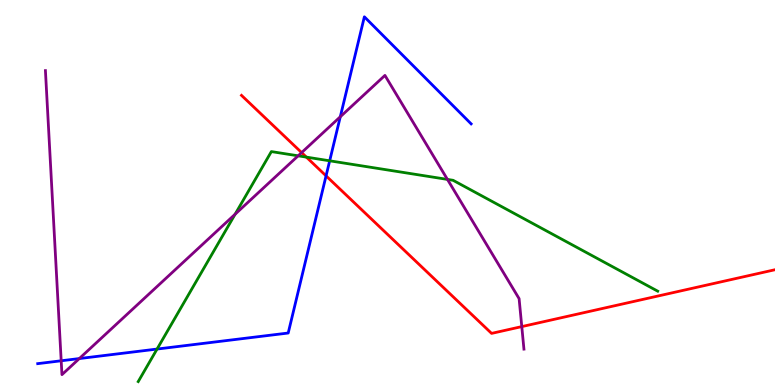[{'lines': ['blue', 'red'], 'intersections': [{'x': 4.21, 'y': 5.43}]}, {'lines': ['green', 'red'], 'intersections': [{'x': 3.95, 'y': 5.92}]}, {'lines': ['purple', 'red'], 'intersections': [{'x': 3.89, 'y': 6.04}, {'x': 6.73, 'y': 1.52}]}, {'lines': ['blue', 'green'], 'intersections': [{'x': 2.03, 'y': 0.934}, {'x': 4.25, 'y': 5.82}]}, {'lines': ['blue', 'purple'], 'intersections': [{'x': 0.79, 'y': 0.629}, {'x': 1.02, 'y': 0.687}, {'x': 4.39, 'y': 6.97}]}, {'lines': ['green', 'purple'], 'intersections': [{'x': 3.03, 'y': 4.44}, {'x': 3.85, 'y': 5.95}, {'x': 5.77, 'y': 5.34}]}]